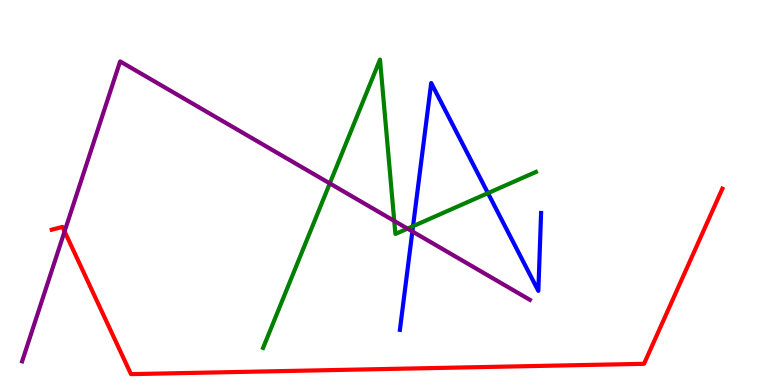[{'lines': ['blue', 'red'], 'intersections': []}, {'lines': ['green', 'red'], 'intersections': []}, {'lines': ['purple', 'red'], 'intersections': [{'x': 0.833, 'y': 3.99}]}, {'lines': ['blue', 'green'], 'intersections': [{'x': 5.33, 'y': 4.13}, {'x': 6.3, 'y': 4.98}]}, {'lines': ['blue', 'purple'], 'intersections': [{'x': 5.32, 'y': 3.99}]}, {'lines': ['green', 'purple'], 'intersections': [{'x': 4.26, 'y': 5.24}, {'x': 5.09, 'y': 4.26}, {'x': 5.26, 'y': 4.06}]}]